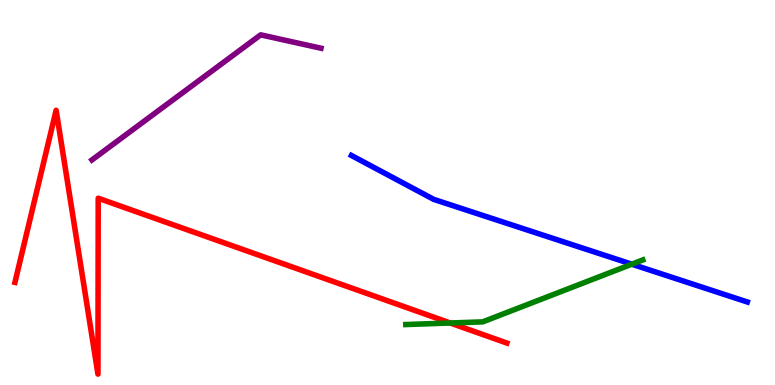[{'lines': ['blue', 'red'], 'intersections': []}, {'lines': ['green', 'red'], 'intersections': [{'x': 5.81, 'y': 1.61}]}, {'lines': ['purple', 'red'], 'intersections': []}, {'lines': ['blue', 'green'], 'intersections': [{'x': 8.15, 'y': 3.14}]}, {'lines': ['blue', 'purple'], 'intersections': []}, {'lines': ['green', 'purple'], 'intersections': []}]